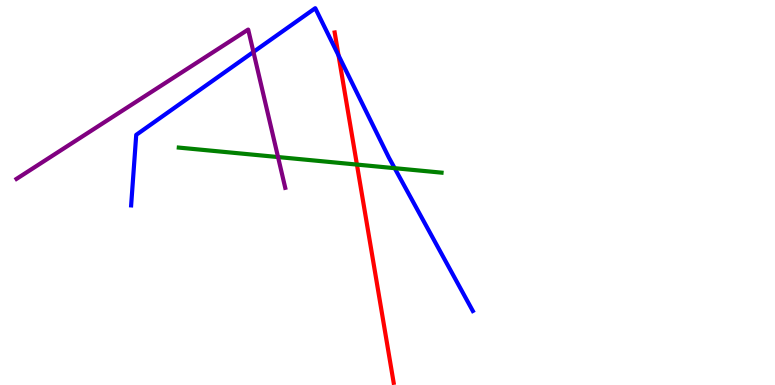[{'lines': ['blue', 'red'], 'intersections': [{'x': 4.37, 'y': 8.56}]}, {'lines': ['green', 'red'], 'intersections': [{'x': 4.61, 'y': 5.73}]}, {'lines': ['purple', 'red'], 'intersections': []}, {'lines': ['blue', 'green'], 'intersections': [{'x': 5.09, 'y': 5.63}]}, {'lines': ['blue', 'purple'], 'intersections': [{'x': 3.27, 'y': 8.65}]}, {'lines': ['green', 'purple'], 'intersections': [{'x': 3.59, 'y': 5.92}]}]